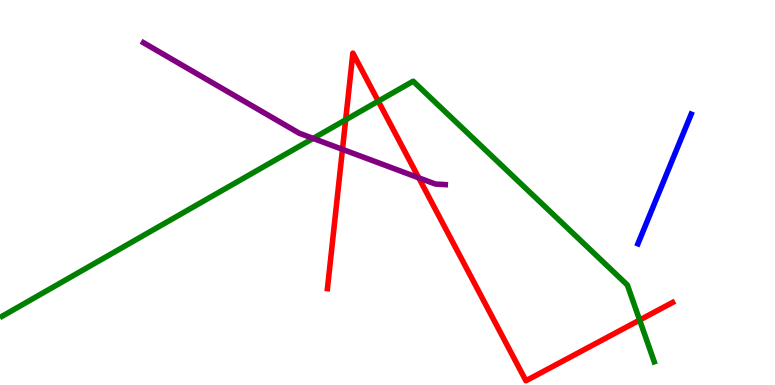[{'lines': ['blue', 'red'], 'intersections': []}, {'lines': ['green', 'red'], 'intersections': [{'x': 4.46, 'y': 6.89}, {'x': 4.88, 'y': 7.37}, {'x': 8.25, 'y': 1.69}]}, {'lines': ['purple', 'red'], 'intersections': [{'x': 4.42, 'y': 6.12}, {'x': 5.4, 'y': 5.38}]}, {'lines': ['blue', 'green'], 'intersections': []}, {'lines': ['blue', 'purple'], 'intersections': []}, {'lines': ['green', 'purple'], 'intersections': [{'x': 4.04, 'y': 6.4}]}]